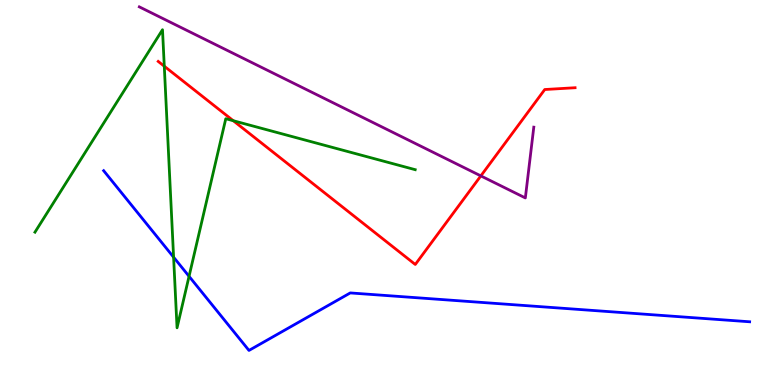[{'lines': ['blue', 'red'], 'intersections': []}, {'lines': ['green', 'red'], 'intersections': [{'x': 2.12, 'y': 8.28}, {'x': 3.01, 'y': 6.86}]}, {'lines': ['purple', 'red'], 'intersections': [{'x': 6.2, 'y': 5.43}]}, {'lines': ['blue', 'green'], 'intersections': [{'x': 2.24, 'y': 3.32}, {'x': 2.44, 'y': 2.82}]}, {'lines': ['blue', 'purple'], 'intersections': []}, {'lines': ['green', 'purple'], 'intersections': []}]